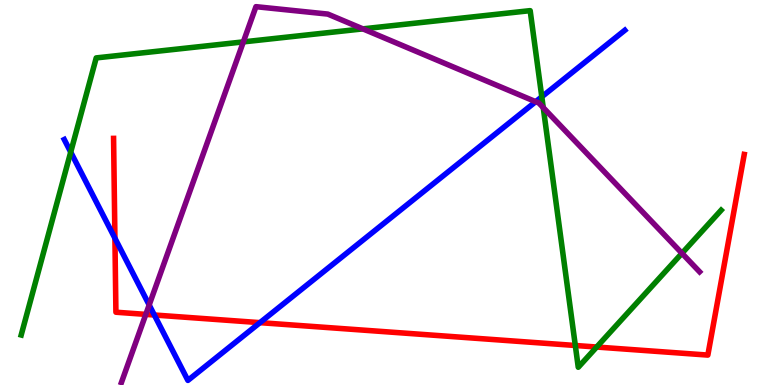[{'lines': ['blue', 'red'], 'intersections': [{'x': 1.48, 'y': 3.81}, {'x': 1.99, 'y': 1.82}, {'x': 3.35, 'y': 1.62}]}, {'lines': ['green', 'red'], 'intersections': [{'x': 7.42, 'y': 1.03}, {'x': 7.7, 'y': 0.986}]}, {'lines': ['purple', 'red'], 'intersections': [{'x': 1.88, 'y': 1.83}]}, {'lines': ['blue', 'green'], 'intersections': [{'x': 0.912, 'y': 6.05}, {'x': 6.99, 'y': 7.49}]}, {'lines': ['blue', 'purple'], 'intersections': [{'x': 1.92, 'y': 2.08}, {'x': 6.91, 'y': 7.36}]}, {'lines': ['green', 'purple'], 'intersections': [{'x': 3.14, 'y': 8.91}, {'x': 4.68, 'y': 9.25}, {'x': 7.01, 'y': 7.2}, {'x': 8.8, 'y': 3.42}]}]